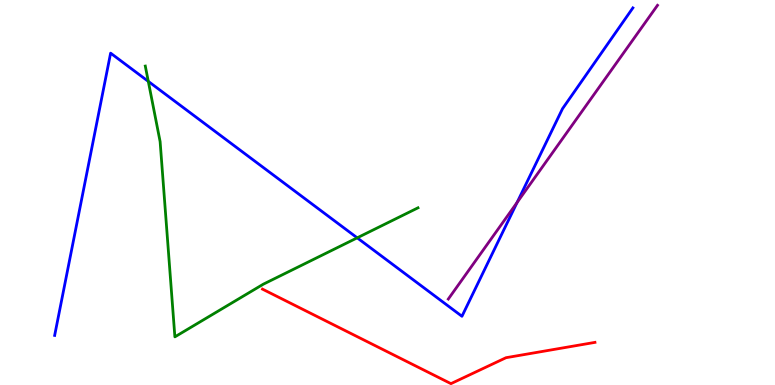[{'lines': ['blue', 'red'], 'intersections': []}, {'lines': ['green', 'red'], 'intersections': []}, {'lines': ['purple', 'red'], 'intersections': []}, {'lines': ['blue', 'green'], 'intersections': [{'x': 1.91, 'y': 7.89}, {'x': 4.61, 'y': 3.82}]}, {'lines': ['blue', 'purple'], 'intersections': [{'x': 6.67, 'y': 4.74}]}, {'lines': ['green', 'purple'], 'intersections': []}]